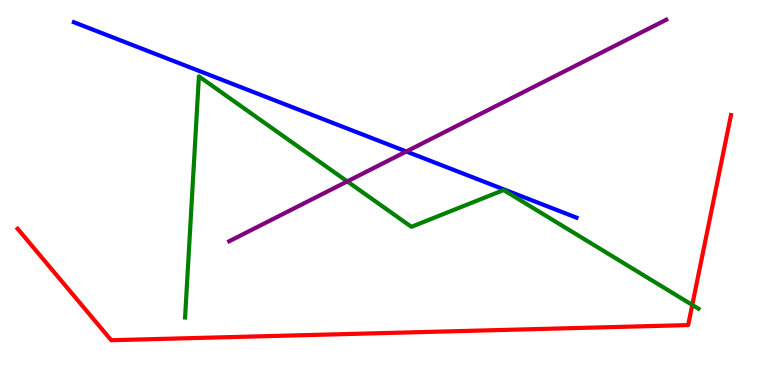[{'lines': ['blue', 'red'], 'intersections': []}, {'lines': ['green', 'red'], 'intersections': [{'x': 8.93, 'y': 2.08}]}, {'lines': ['purple', 'red'], 'intersections': []}, {'lines': ['blue', 'green'], 'intersections': []}, {'lines': ['blue', 'purple'], 'intersections': [{'x': 5.24, 'y': 6.07}]}, {'lines': ['green', 'purple'], 'intersections': [{'x': 4.48, 'y': 5.29}]}]